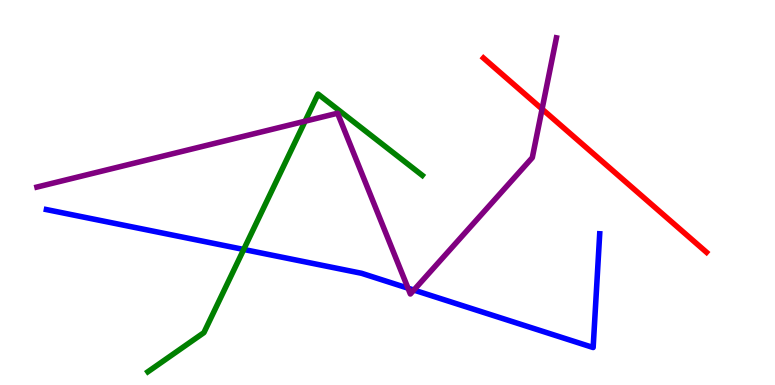[{'lines': ['blue', 'red'], 'intersections': []}, {'lines': ['green', 'red'], 'intersections': []}, {'lines': ['purple', 'red'], 'intersections': [{'x': 6.99, 'y': 7.17}]}, {'lines': ['blue', 'green'], 'intersections': [{'x': 3.14, 'y': 3.52}]}, {'lines': ['blue', 'purple'], 'intersections': [{'x': 5.26, 'y': 2.51}, {'x': 5.34, 'y': 2.47}]}, {'lines': ['green', 'purple'], 'intersections': [{'x': 3.94, 'y': 6.85}]}]